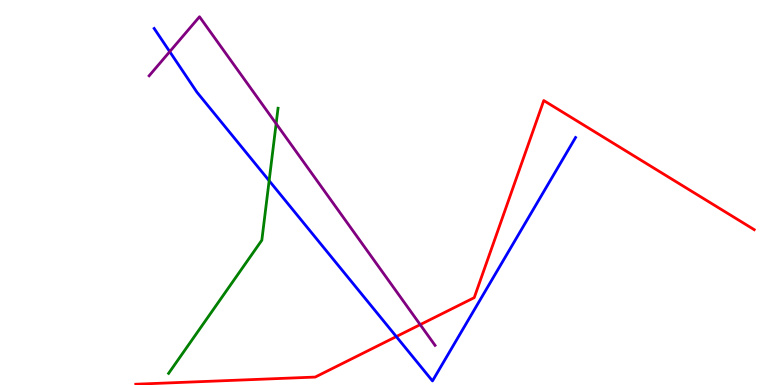[{'lines': ['blue', 'red'], 'intersections': [{'x': 5.11, 'y': 1.26}]}, {'lines': ['green', 'red'], 'intersections': []}, {'lines': ['purple', 'red'], 'intersections': [{'x': 5.42, 'y': 1.57}]}, {'lines': ['blue', 'green'], 'intersections': [{'x': 3.47, 'y': 5.31}]}, {'lines': ['blue', 'purple'], 'intersections': [{'x': 2.19, 'y': 8.66}]}, {'lines': ['green', 'purple'], 'intersections': [{'x': 3.56, 'y': 6.79}]}]